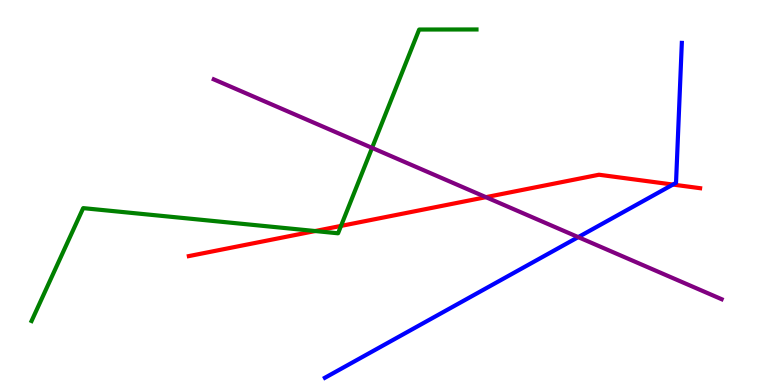[{'lines': ['blue', 'red'], 'intersections': [{'x': 8.68, 'y': 5.21}]}, {'lines': ['green', 'red'], 'intersections': [{'x': 4.07, 'y': 4.0}, {'x': 4.4, 'y': 4.13}]}, {'lines': ['purple', 'red'], 'intersections': [{'x': 6.27, 'y': 4.88}]}, {'lines': ['blue', 'green'], 'intersections': []}, {'lines': ['blue', 'purple'], 'intersections': [{'x': 7.46, 'y': 3.84}]}, {'lines': ['green', 'purple'], 'intersections': [{'x': 4.8, 'y': 6.16}]}]